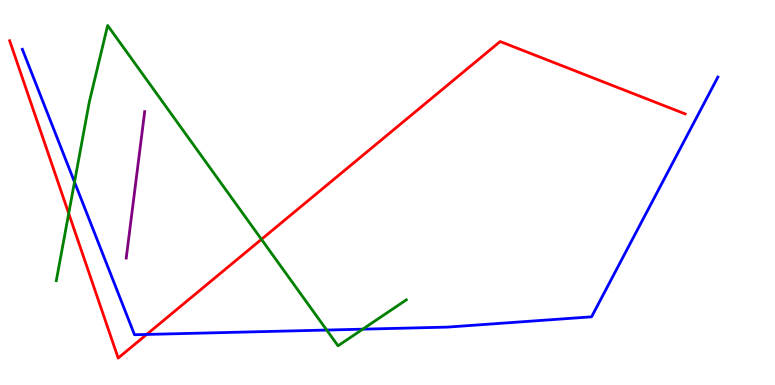[{'lines': ['blue', 'red'], 'intersections': [{'x': 1.89, 'y': 1.31}]}, {'lines': ['green', 'red'], 'intersections': [{'x': 0.887, 'y': 4.46}, {'x': 3.37, 'y': 3.78}]}, {'lines': ['purple', 'red'], 'intersections': []}, {'lines': ['blue', 'green'], 'intersections': [{'x': 0.961, 'y': 5.27}, {'x': 4.22, 'y': 1.43}, {'x': 4.68, 'y': 1.45}]}, {'lines': ['blue', 'purple'], 'intersections': []}, {'lines': ['green', 'purple'], 'intersections': []}]